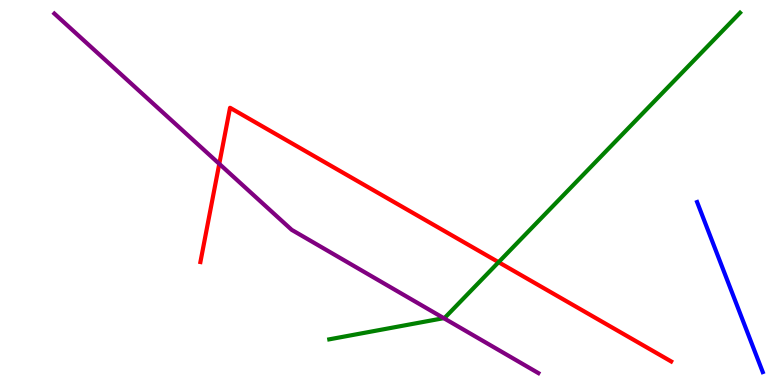[{'lines': ['blue', 'red'], 'intersections': []}, {'lines': ['green', 'red'], 'intersections': [{'x': 6.43, 'y': 3.19}]}, {'lines': ['purple', 'red'], 'intersections': [{'x': 2.83, 'y': 5.74}]}, {'lines': ['blue', 'green'], 'intersections': []}, {'lines': ['blue', 'purple'], 'intersections': []}, {'lines': ['green', 'purple'], 'intersections': [{'x': 5.73, 'y': 1.74}]}]